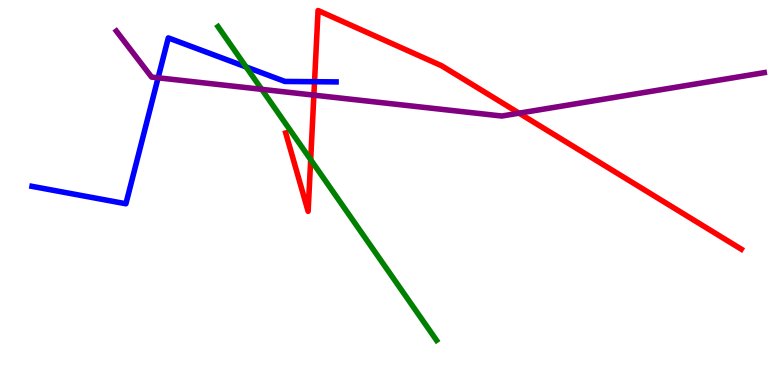[{'lines': ['blue', 'red'], 'intersections': [{'x': 4.06, 'y': 7.88}]}, {'lines': ['green', 'red'], 'intersections': [{'x': 4.01, 'y': 5.85}]}, {'lines': ['purple', 'red'], 'intersections': [{'x': 4.05, 'y': 7.53}, {'x': 6.7, 'y': 7.06}]}, {'lines': ['blue', 'green'], 'intersections': [{'x': 3.18, 'y': 8.26}]}, {'lines': ['blue', 'purple'], 'intersections': [{'x': 2.04, 'y': 7.98}]}, {'lines': ['green', 'purple'], 'intersections': [{'x': 3.38, 'y': 7.68}]}]